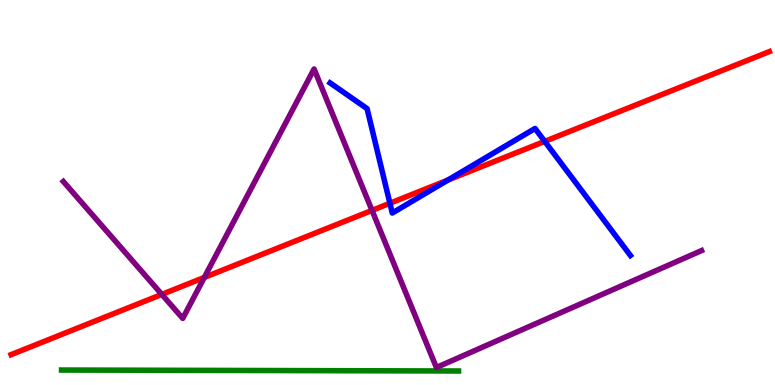[{'lines': ['blue', 'red'], 'intersections': [{'x': 5.03, 'y': 4.72}, {'x': 5.78, 'y': 5.32}, {'x': 7.03, 'y': 6.33}]}, {'lines': ['green', 'red'], 'intersections': []}, {'lines': ['purple', 'red'], 'intersections': [{'x': 2.09, 'y': 2.35}, {'x': 2.64, 'y': 2.79}, {'x': 4.8, 'y': 4.54}]}, {'lines': ['blue', 'green'], 'intersections': []}, {'lines': ['blue', 'purple'], 'intersections': []}, {'lines': ['green', 'purple'], 'intersections': []}]